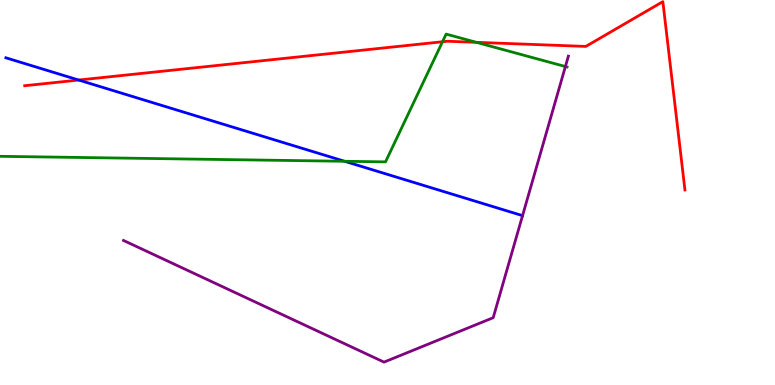[{'lines': ['blue', 'red'], 'intersections': [{'x': 1.02, 'y': 7.92}]}, {'lines': ['green', 'red'], 'intersections': [{'x': 5.71, 'y': 8.92}, {'x': 6.15, 'y': 8.9}]}, {'lines': ['purple', 'red'], 'intersections': []}, {'lines': ['blue', 'green'], 'intersections': [{'x': 4.45, 'y': 5.81}]}, {'lines': ['blue', 'purple'], 'intersections': []}, {'lines': ['green', 'purple'], 'intersections': [{'x': 7.3, 'y': 8.27}]}]